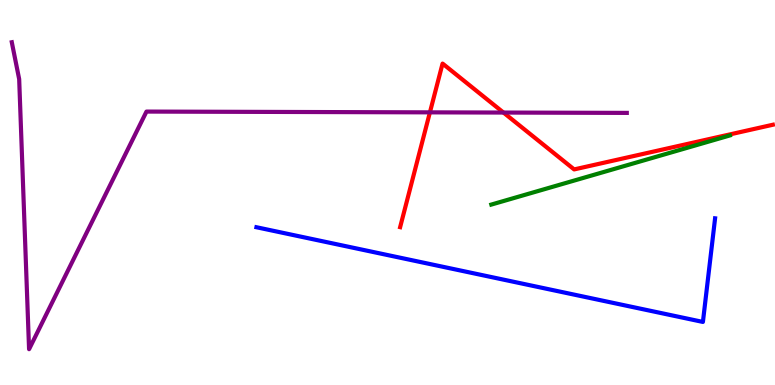[{'lines': ['blue', 'red'], 'intersections': []}, {'lines': ['green', 'red'], 'intersections': []}, {'lines': ['purple', 'red'], 'intersections': [{'x': 5.55, 'y': 7.08}, {'x': 6.5, 'y': 7.08}]}, {'lines': ['blue', 'green'], 'intersections': []}, {'lines': ['blue', 'purple'], 'intersections': []}, {'lines': ['green', 'purple'], 'intersections': []}]